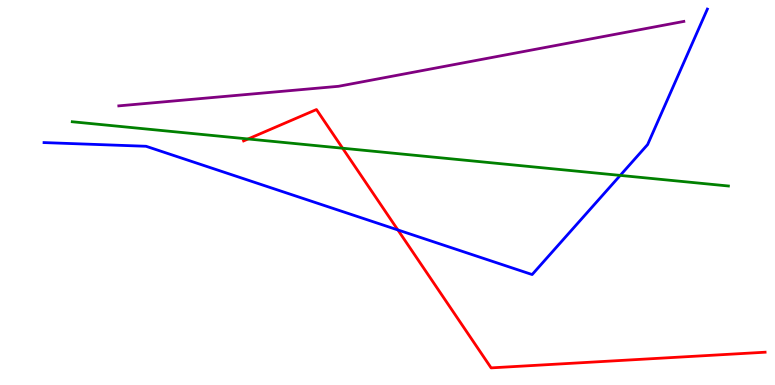[{'lines': ['blue', 'red'], 'intersections': [{'x': 5.13, 'y': 4.03}]}, {'lines': ['green', 'red'], 'intersections': [{'x': 3.2, 'y': 6.39}, {'x': 4.42, 'y': 6.15}]}, {'lines': ['purple', 'red'], 'intersections': []}, {'lines': ['blue', 'green'], 'intersections': [{'x': 8.0, 'y': 5.44}]}, {'lines': ['blue', 'purple'], 'intersections': []}, {'lines': ['green', 'purple'], 'intersections': []}]